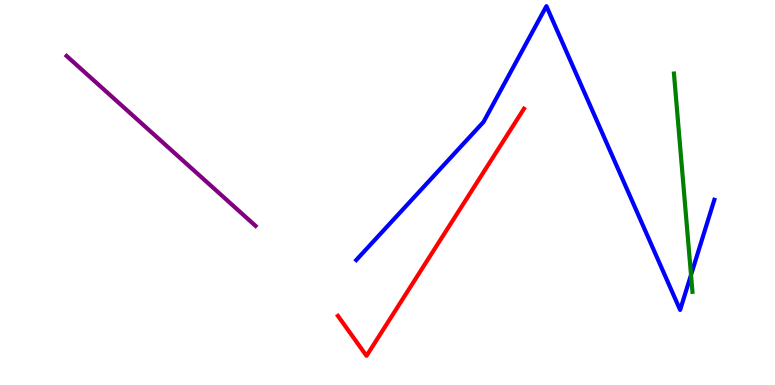[{'lines': ['blue', 'red'], 'intersections': []}, {'lines': ['green', 'red'], 'intersections': []}, {'lines': ['purple', 'red'], 'intersections': []}, {'lines': ['blue', 'green'], 'intersections': [{'x': 8.92, 'y': 2.86}]}, {'lines': ['blue', 'purple'], 'intersections': []}, {'lines': ['green', 'purple'], 'intersections': []}]